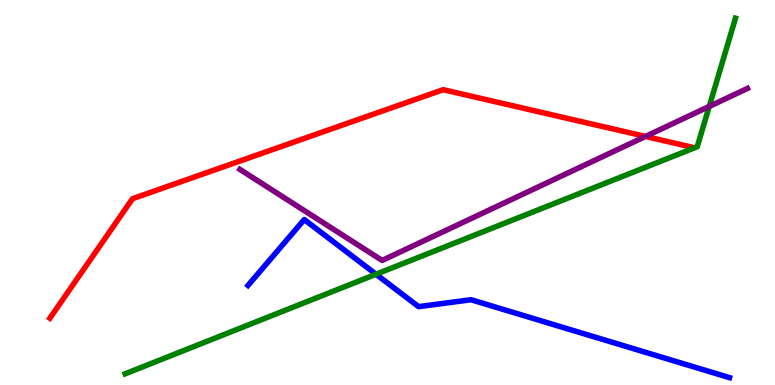[{'lines': ['blue', 'red'], 'intersections': []}, {'lines': ['green', 'red'], 'intersections': []}, {'lines': ['purple', 'red'], 'intersections': [{'x': 8.33, 'y': 6.46}]}, {'lines': ['blue', 'green'], 'intersections': [{'x': 4.85, 'y': 2.88}]}, {'lines': ['blue', 'purple'], 'intersections': []}, {'lines': ['green', 'purple'], 'intersections': [{'x': 9.15, 'y': 7.24}]}]